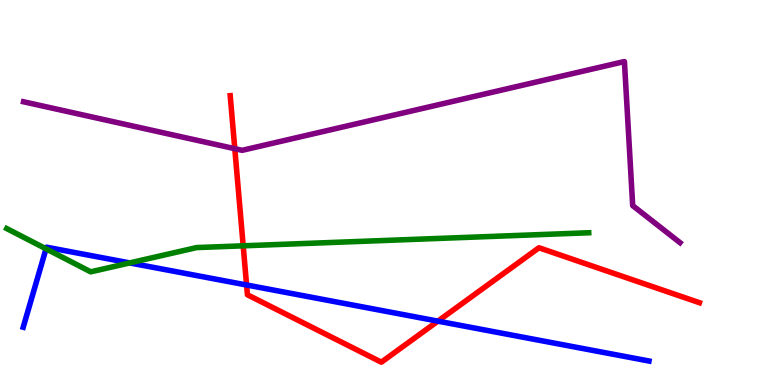[{'lines': ['blue', 'red'], 'intersections': [{'x': 3.18, 'y': 2.6}, {'x': 5.65, 'y': 1.66}]}, {'lines': ['green', 'red'], 'intersections': [{'x': 3.14, 'y': 3.62}]}, {'lines': ['purple', 'red'], 'intersections': [{'x': 3.03, 'y': 6.14}]}, {'lines': ['blue', 'green'], 'intersections': [{'x': 0.594, 'y': 3.54}, {'x': 1.67, 'y': 3.17}]}, {'lines': ['blue', 'purple'], 'intersections': []}, {'lines': ['green', 'purple'], 'intersections': []}]